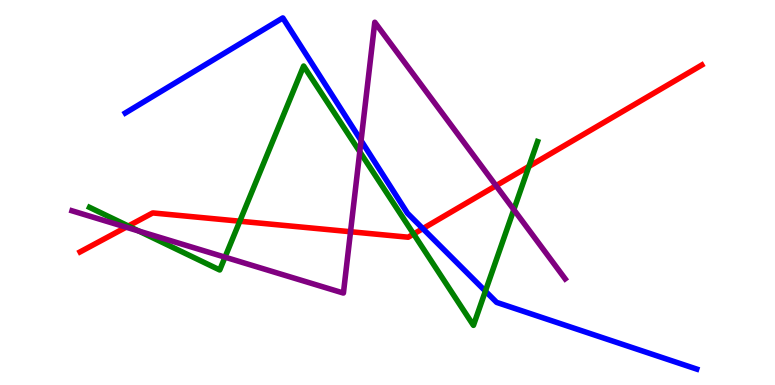[{'lines': ['blue', 'red'], 'intersections': [{'x': 5.46, 'y': 4.06}]}, {'lines': ['green', 'red'], 'intersections': [{'x': 1.66, 'y': 4.13}, {'x': 3.09, 'y': 4.25}, {'x': 5.34, 'y': 3.92}, {'x': 6.82, 'y': 5.68}]}, {'lines': ['purple', 'red'], 'intersections': [{'x': 1.63, 'y': 4.1}, {'x': 4.52, 'y': 3.98}, {'x': 6.4, 'y': 5.18}]}, {'lines': ['blue', 'green'], 'intersections': [{'x': 6.26, 'y': 2.44}]}, {'lines': ['blue', 'purple'], 'intersections': [{'x': 4.66, 'y': 6.35}]}, {'lines': ['green', 'purple'], 'intersections': [{'x': 1.79, 'y': 4.0}, {'x': 2.9, 'y': 3.32}, {'x': 4.64, 'y': 6.06}, {'x': 6.63, 'y': 4.55}]}]